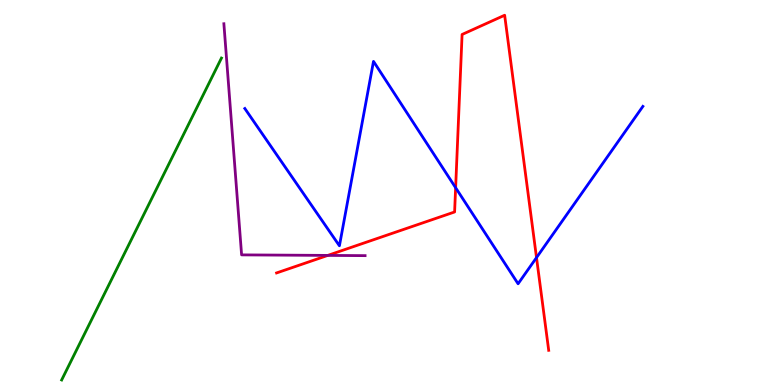[{'lines': ['blue', 'red'], 'intersections': [{'x': 5.88, 'y': 5.12}, {'x': 6.92, 'y': 3.31}]}, {'lines': ['green', 'red'], 'intersections': []}, {'lines': ['purple', 'red'], 'intersections': [{'x': 4.23, 'y': 3.37}]}, {'lines': ['blue', 'green'], 'intersections': []}, {'lines': ['blue', 'purple'], 'intersections': []}, {'lines': ['green', 'purple'], 'intersections': []}]